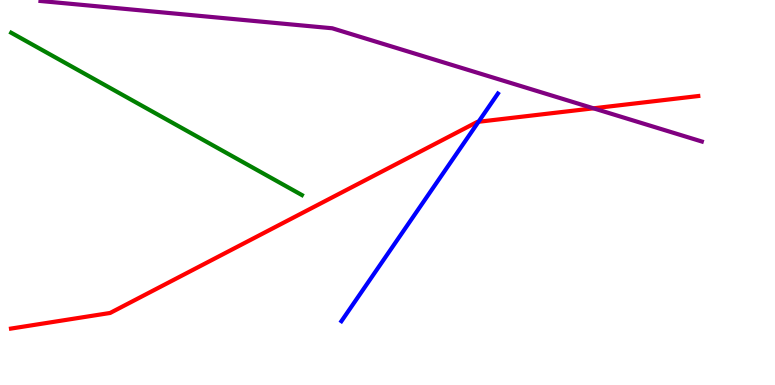[{'lines': ['blue', 'red'], 'intersections': [{'x': 6.17, 'y': 6.84}]}, {'lines': ['green', 'red'], 'intersections': []}, {'lines': ['purple', 'red'], 'intersections': [{'x': 7.66, 'y': 7.19}]}, {'lines': ['blue', 'green'], 'intersections': []}, {'lines': ['blue', 'purple'], 'intersections': []}, {'lines': ['green', 'purple'], 'intersections': []}]